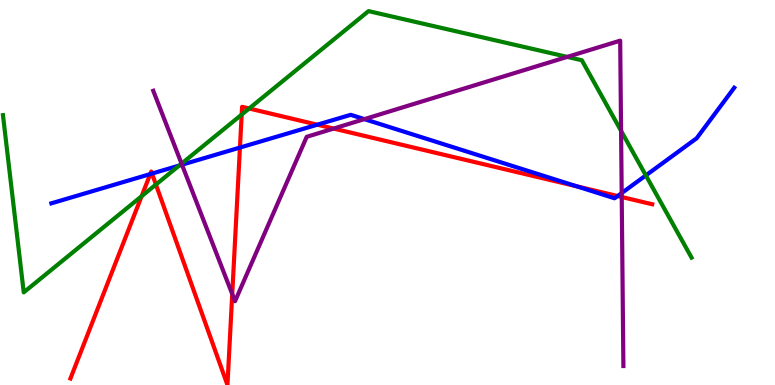[{'lines': ['blue', 'red'], 'intersections': [{'x': 1.94, 'y': 5.48}, {'x': 1.96, 'y': 5.49}, {'x': 3.1, 'y': 6.17}, {'x': 4.09, 'y': 6.76}, {'x': 7.44, 'y': 5.16}, {'x': 7.97, 'y': 4.91}]}, {'lines': ['green', 'red'], 'intersections': [{'x': 1.83, 'y': 4.9}, {'x': 2.01, 'y': 5.21}, {'x': 3.12, 'y': 7.02}, {'x': 3.21, 'y': 7.18}]}, {'lines': ['purple', 'red'], 'intersections': [{'x': 3.0, 'y': 2.36}, {'x': 4.3, 'y': 6.66}, {'x': 8.02, 'y': 4.88}]}, {'lines': ['blue', 'green'], 'intersections': [{'x': 2.31, 'y': 5.7}, {'x': 8.33, 'y': 5.44}]}, {'lines': ['blue', 'purple'], 'intersections': [{'x': 2.35, 'y': 5.72}, {'x': 4.7, 'y': 6.91}, {'x': 8.02, 'y': 4.99}]}, {'lines': ['green', 'purple'], 'intersections': [{'x': 2.34, 'y': 5.75}, {'x': 7.32, 'y': 8.52}, {'x': 8.01, 'y': 6.6}]}]